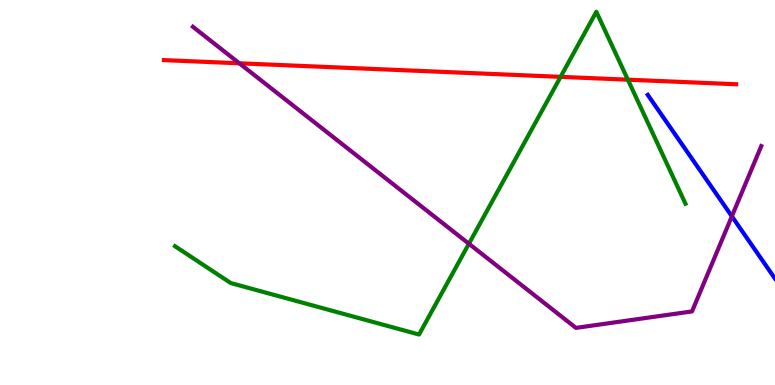[{'lines': ['blue', 'red'], 'intersections': []}, {'lines': ['green', 'red'], 'intersections': [{'x': 7.23, 'y': 8.0}, {'x': 8.1, 'y': 7.93}]}, {'lines': ['purple', 'red'], 'intersections': [{'x': 3.09, 'y': 8.36}]}, {'lines': ['blue', 'green'], 'intersections': []}, {'lines': ['blue', 'purple'], 'intersections': [{'x': 9.44, 'y': 4.38}]}, {'lines': ['green', 'purple'], 'intersections': [{'x': 6.05, 'y': 3.67}]}]